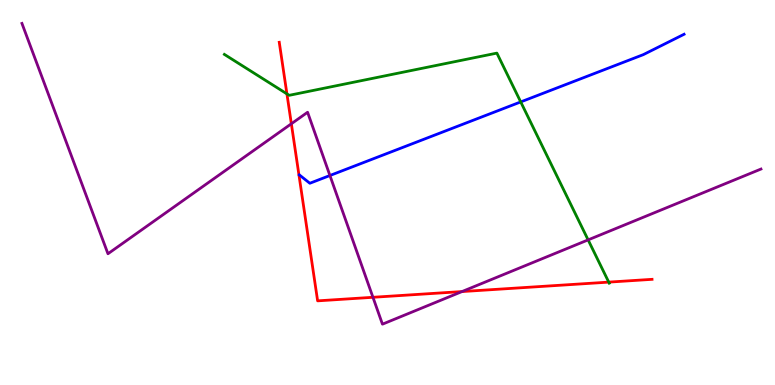[{'lines': ['blue', 'red'], 'intersections': []}, {'lines': ['green', 'red'], 'intersections': [{'x': 3.7, 'y': 7.56}, {'x': 7.85, 'y': 2.67}]}, {'lines': ['purple', 'red'], 'intersections': [{'x': 3.76, 'y': 6.79}, {'x': 4.81, 'y': 2.28}, {'x': 5.96, 'y': 2.43}]}, {'lines': ['blue', 'green'], 'intersections': [{'x': 6.72, 'y': 7.35}]}, {'lines': ['blue', 'purple'], 'intersections': [{'x': 4.26, 'y': 5.44}]}, {'lines': ['green', 'purple'], 'intersections': [{'x': 7.59, 'y': 3.77}]}]